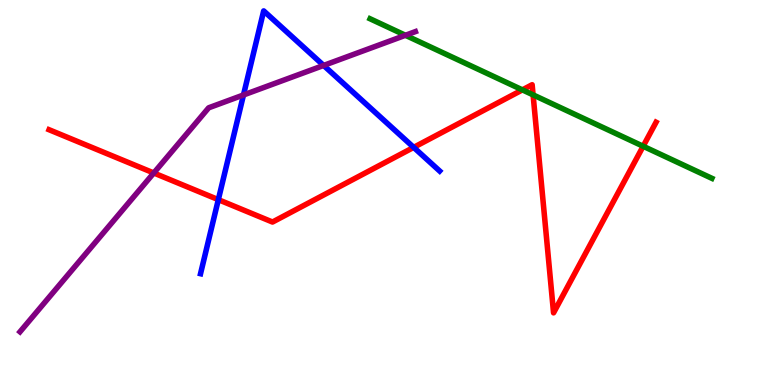[{'lines': ['blue', 'red'], 'intersections': [{'x': 2.82, 'y': 4.81}, {'x': 5.34, 'y': 6.17}]}, {'lines': ['green', 'red'], 'intersections': [{'x': 6.74, 'y': 7.67}, {'x': 6.88, 'y': 7.54}, {'x': 8.3, 'y': 6.2}]}, {'lines': ['purple', 'red'], 'intersections': [{'x': 1.98, 'y': 5.51}]}, {'lines': ['blue', 'green'], 'intersections': []}, {'lines': ['blue', 'purple'], 'intersections': [{'x': 3.14, 'y': 7.53}, {'x': 4.18, 'y': 8.3}]}, {'lines': ['green', 'purple'], 'intersections': [{'x': 5.23, 'y': 9.08}]}]